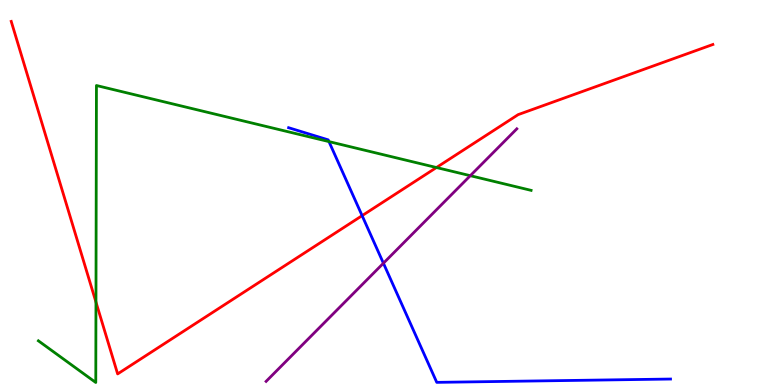[{'lines': ['blue', 'red'], 'intersections': [{'x': 4.67, 'y': 4.4}]}, {'lines': ['green', 'red'], 'intersections': [{'x': 1.24, 'y': 2.15}, {'x': 5.63, 'y': 5.65}]}, {'lines': ['purple', 'red'], 'intersections': []}, {'lines': ['blue', 'green'], 'intersections': [{'x': 4.24, 'y': 6.32}]}, {'lines': ['blue', 'purple'], 'intersections': [{'x': 4.95, 'y': 3.16}]}, {'lines': ['green', 'purple'], 'intersections': [{'x': 6.07, 'y': 5.44}]}]